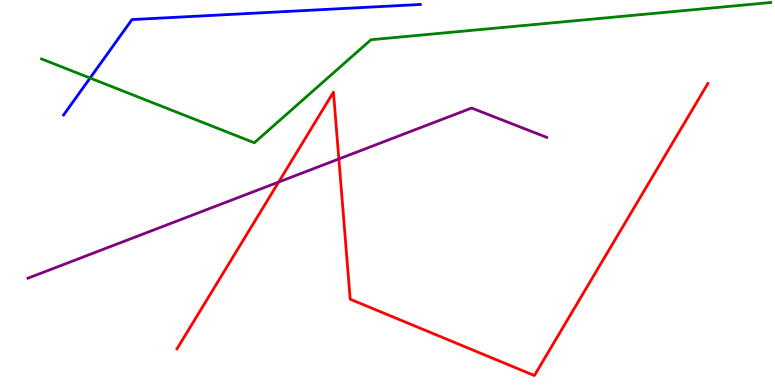[{'lines': ['blue', 'red'], 'intersections': []}, {'lines': ['green', 'red'], 'intersections': []}, {'lines': ['purple', 'red'], 'intersections': [{'x': 3.6, 'y': 5.27}, {'x': 4.37, 'y': 5.87}]}, {'lines': ['blue', 'green'], 'intersections': [{'x': 1.16, 'y': 7.97}]}, {'lines': ['blue', 'purple'], 'intersections': []}, {'lines': ['green', 'purple'], 'intersections': []}]